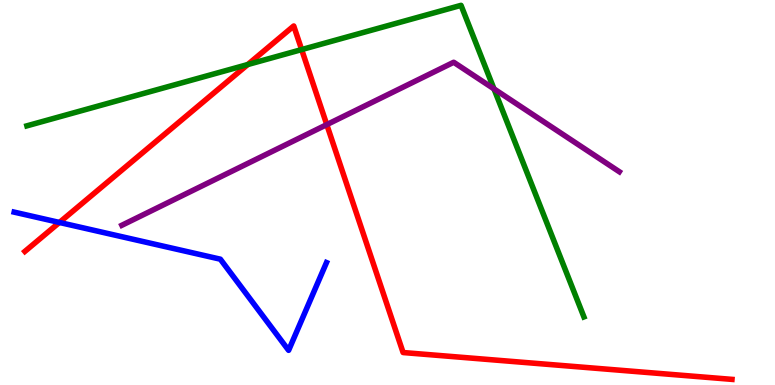[{'lines': ['blue', 'red'], 'intersections': [{'x': 0.767, 'y': 4.22}]}, {'lines': ['green', 'red'], 'intersections': [{'x': 3.2, 'y': 8.32}, {'x': 3.89, 'y': 8.71}]}, {'lines': ['purple', 'red'], 'intersections': [{'x': 4.22, 'y': 6.76}]}, {'lines': ['blue', 'green'], 'intersections': []}, {'lines': ['blue', 'purple'], 'intersections': []}, {'lines': ['green', 'purple'], 'intersections': [{'x': 6.37, 'y': 7.69}]}]